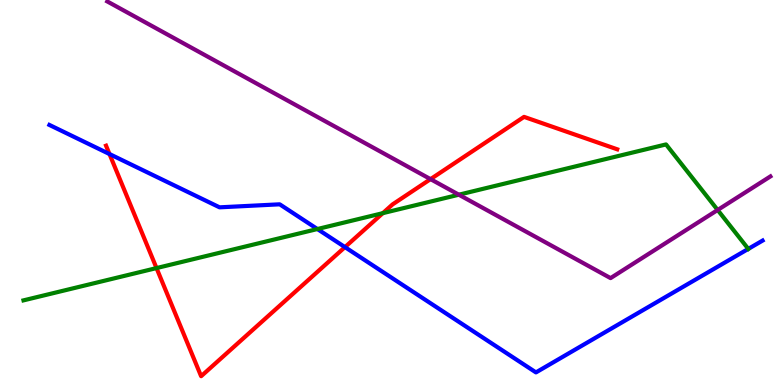[{'lines': ['blue', 'red'], 'intersections': [{'x': 1.41, 'y': 6.0}, {'x': 4.45, 'y': 3.58}]}, {'lines': ['green', 'red'], 'intersections': [{'x': 2.02, 'y': 3.04}, {'x': 4.94, 'y': 4.46}]}, {'lines': ['purple', 'red'], 'intersections': [{'x': 5.56, 'y': 5.35}]}, {'lines': ['blue', 'green'], 'intersections': [{'x': 4.1, 'y': 4.05}, {'x': 9.66, 'y': 3.54}]}, {'lines': ['blue', 'purple'], 'intersections': []}, {'lines': ['green', 'purple'], 'intersections': [{'x': 5.92, 'y': 4.94}, {'x': 9.26, 'y': 4.55}]}]